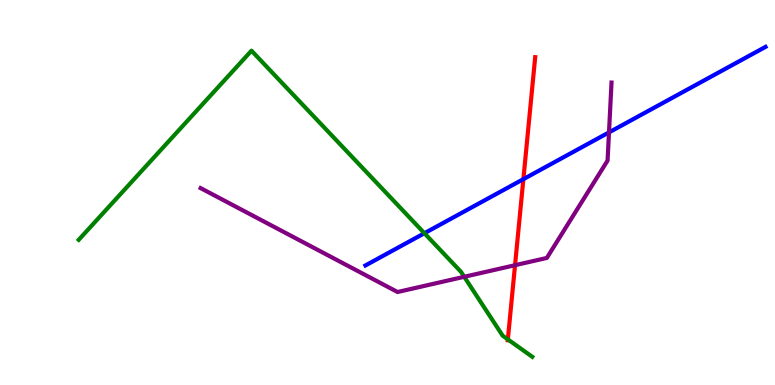[{'lines': ['blue', 'red'], 'intersections': [{'x': 6.75, 'y': 5.35}]}, {'lines': ['green', 'red'], 'intersections': [{'x': 6.55, 'y': 1.18}]}, {'lines': ['purple', 'red'], 'intersections': [{'x': 6.65, 'y': 3.11}]}, {'lines': ['blue', 'green'], 'intersections': [{'x': 5.48, 'y': 3.94}]}, {'lines': ['blue', 'purple'], 'intersections': [{'x': 7.86, 'y': 6.56}]}, {'lines': ['green', 'purple'], 'intersections': [{'x': 5.99, 'y': 2.81}]}]